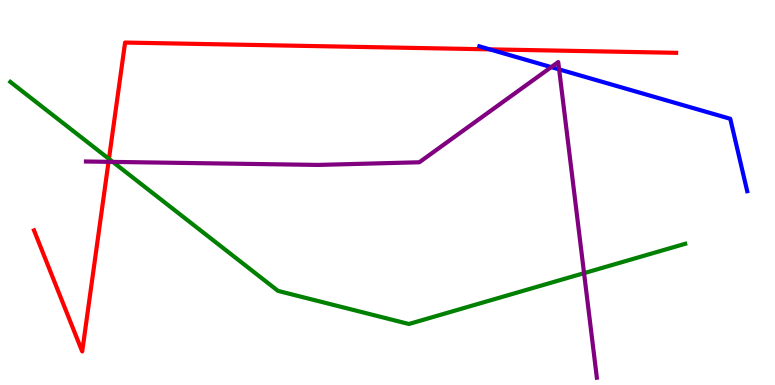[{'lines': ['blue', 'red'], 'intersections': [{'x': 6.32, 'y': 8.72}]}, {'lines': ['green', 'red'], 'intersections': [{'x': 1.41, 'y': 5.87}]}, {'lines': ['purple', 'red'], 'intersections': [{'x': 1.4, 'y': 5.8}]}, {'lines': ['blue', 'green'], 'intersections': []}, {'lines': ['blue', 'purple'], 'intersections': [{'x': 7.11, 'y': 8.26}, {'x': 7.21, 'y': 8.2}]}, {'lines': ['green', 'purple'], 'intersections': [{'x': 1.46, 'y': 5.79}, {'x': 7.54, 'y': 2.91}]}]